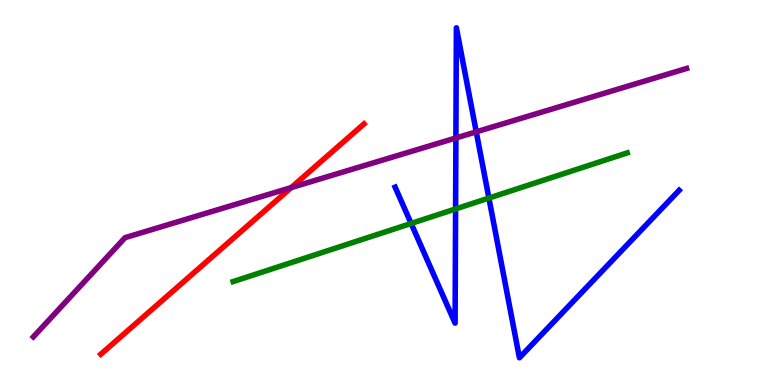[{'lines': ['blue', 'red'], 'intersections': []}, {'lines': ['green', 'red'], 'intersections': []}, {'lines': ['purple', 'red'], 'intersections': [{'x': 3.76, 'y': 5.13}]}, {'lines': ['blue', 'green'], 'intersections': [{'x': 5.3, 'y': 4.2}, {'x': 5.88, 'y': 4.57}, {'x': 6.31, 'y': 4.86}]}, {'lines': ['blue', 'purple'], 'intersections': [{'x': 5.88, 'y': 6.42}, {'x': 6.15, 'y': 6.58}]}, {'lines': ['green', 'purple'], 'intersections': []}]